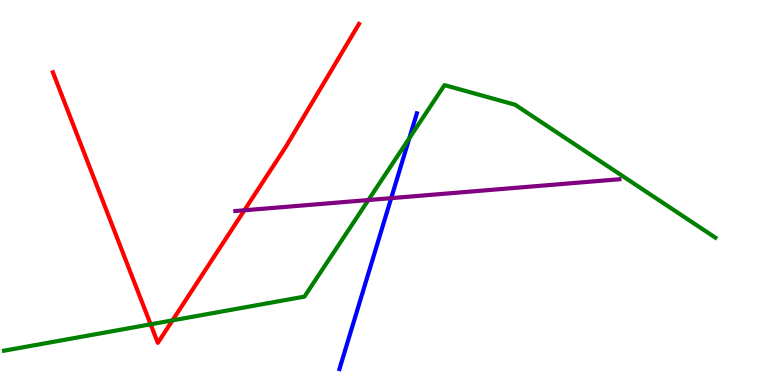[{'lines': ['blue', 'red'], 'intersections': []}, {'lines': ['green', 'red'], 'intersections': [{'x': 1.94, 'y': 1.58}, {'x': 2.23, 'y': 1.68}]}, {'lines': ['purple', 'red'], 'intersections': [{'x': 3.15, 'y': 4.54}]}, {'lines': ['blue', 'green'], 'intersections': [{'x': 5.28, 'y': 6.41}]}, {'lines': ['blue', 'purple'], 'intersections': [{'x': 5.05, 'y': 4.85}]}, {'lines': ['green', 'purple'], 'intersections': [{'x': 4.75, 'y': 4.8}]}]